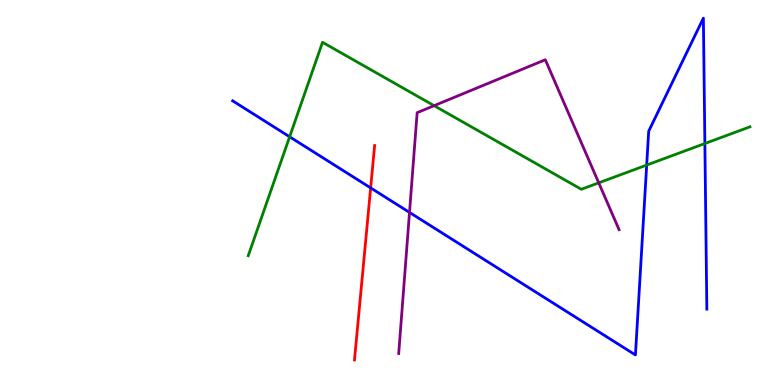[{'lines': ['blue', 'red'], 'intersections': [{'x': 4.78, 'y': 5.12}]}, {'lines': ['green', 'red'], 'intersections': []}, {'lines': ['purple', 'red'], 'intersections': []}, {'lines': ['blue', 'green'], 'intersections': [{'x': 3.74, 'y': 6.45}, {'x': 8.34, 'y': 5.71}, {'x': 9.1, 'y': 6.27}]}, {'lines': ['blue', 'purple'], 'intersections': [{'x': 5.28, 'y': 4.48}]}, {'lines': ['green', 'purple'], 'intersections': [{'x': 5.6, 'y': 7.26}, {'x': 7.73, 'y': 5.25}]}]